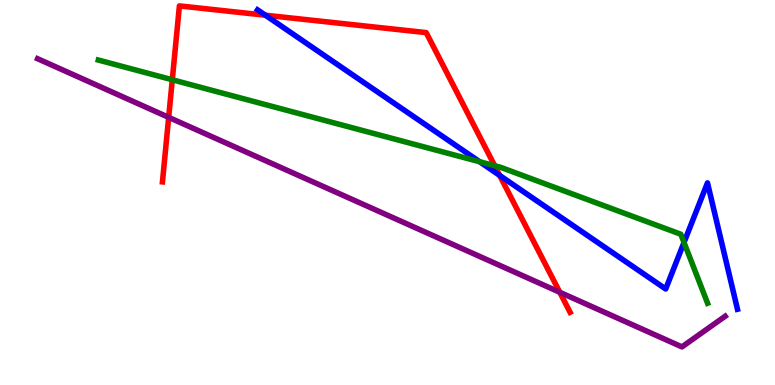[{'lines': ['blue', 'red'], 'intersections': [{'x': 3.42, 'y': 9.6}, {'x': 6.45, 'y': 5.44}]}, {'lines': ['green', 'red'], 'intersections': [{'x': 2.22, 'y': 7.93}, {'x': 6.38, 'y': 5.69}]}, {'lines': ['purple', 'red'], 'intersections': [{'x': 2.18, 'y': 6.95}, {'x': 7.22, 'y': 2.41}]}, {'lines': ['blue', 'green'], 'intersections': [{'x': 6.19, 'y': 5.8}, {'x': 8.83, 'y': 3.7}]}, {'lines': ['blue', 'purple'], 'intersections': []}, {'lines': ['green', 'purple'], 'intersections': []}]